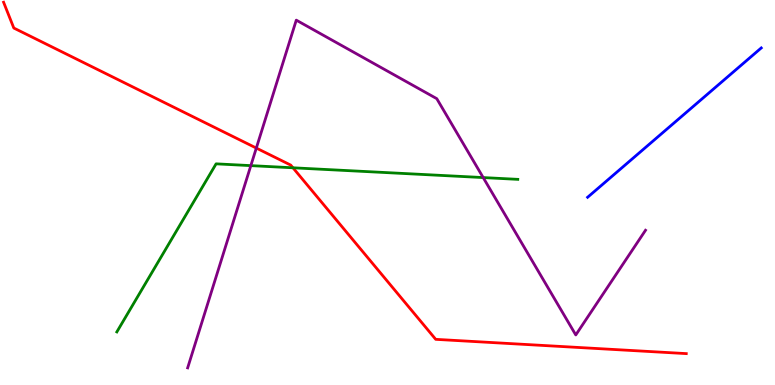[{'lines': ['blue', 'red'], 'intersections': []}, {'lines': ['green', 'red'], 'intersections': [{'x': 3.78, 'y': 5.64}]}, {'lines': ['purple', 'red'], 'intersections': [{'x': 3.31, 'y': 6.15}]}, {'lines': ['blue', 'green'], 'intersections': []}, {'lines': ['blue', 'purple'], 'intersections': []}, {'lines': ['green', 'purple'], 'intersections': [{'x': 3.24, 'y': 5.7}, {'x': 6.23, 'y': 5.39}]}]